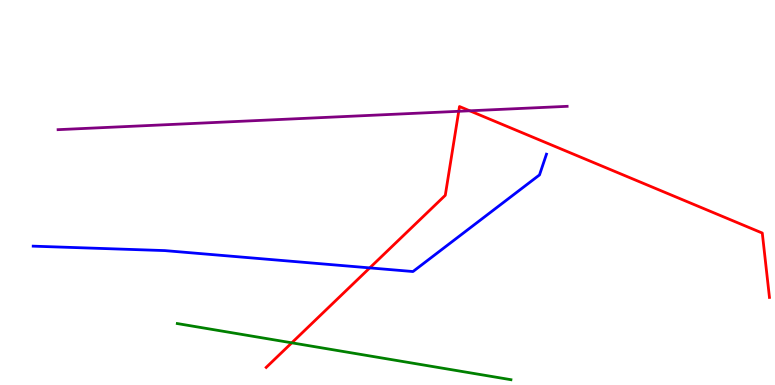[{'lines': ['blue', 'red'], 'intersections': [{'x': 4.77, 'y': 3.04}]}, {'lines': ['green', 'red'], 'intersections': [{'x': 3.76, 'y': 1.1}]}, {'lines': ['purple', 'red'], 'intersections': [{'x': 5.92, 'y': 7.11}, {'x': 6.06, 'y': 7.12}]}, {'lines': ['blue', 'green'], 'intersections': []}, {'lines': ['blue', 'purple'], 'intersections': []}, {'lines': ['green', 'purple'], 'intersections': []}]